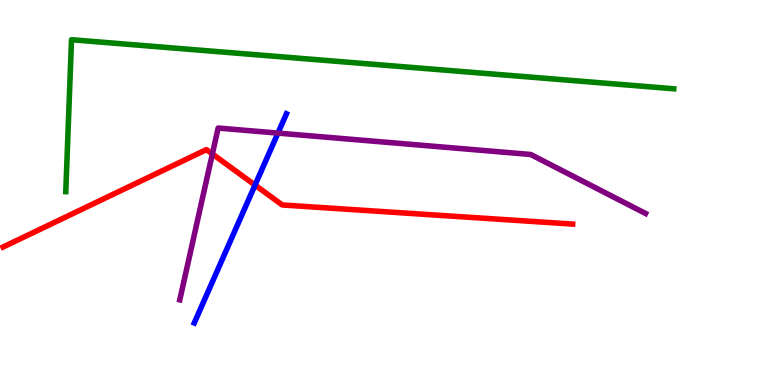[{'lines': ['blue', 'red'], 'intersections': [{'x': 3.29, 'y': 5.19}]}, {'lines': ['green', 'red'], 'intersections': []}, {'lines': ['purple', 'red'], 'intersections': [{'x': 2.74, 'y': 6.0}]}, {'lines': ['blue', 'green'], 'intersections': []}, {'lines': ['blue', 'purple'], 'intersections': [{'x': 3.59, 'y': 6.54}]}, {'lines': ['green', 'purple'], 'intersections': []}]